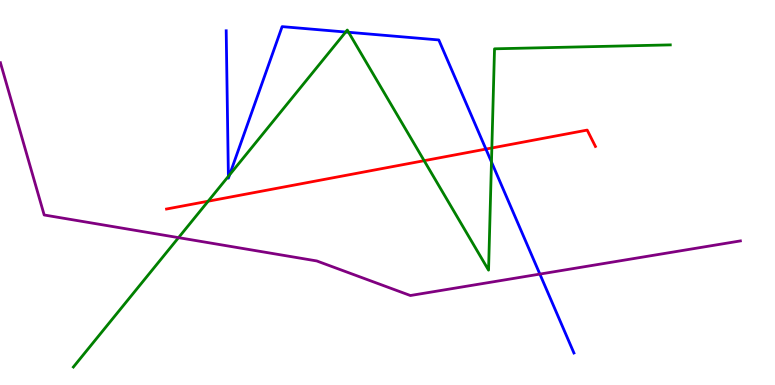[{'lines': ['blue', 'red'], 'intersections': [{'x': 6.27, 'y': 6.13}]}, {'lines': ['green', 'red'], 'intersections': [{'x': 2.69, 'y': 4.77}, {'x': 5.47, 'y': 5.83}, {'x': 6.35, 'y': 6.16}]}, {'lines': ['purple', 'red'], 'intersections': []}, {'lines': ['blue', 'green'], 'intersections': [{'x': 2.95, 'y': 5.42}, {'x': 2.96, 'y': 5.46}, {'x': 4.46, 'y': 9.17}, {'x': 4.5, 'y': 9.16}, {'x': 6.34, 'y': 5.79}]}, {'lines': ['blue', 'purple'], 'intersections': [{'x': 6.97, 'y': 2.88}]}, {'lines': ['green', 'purple'], 'intersections': [{'x': 2.3, 'y': 3.83}]}]